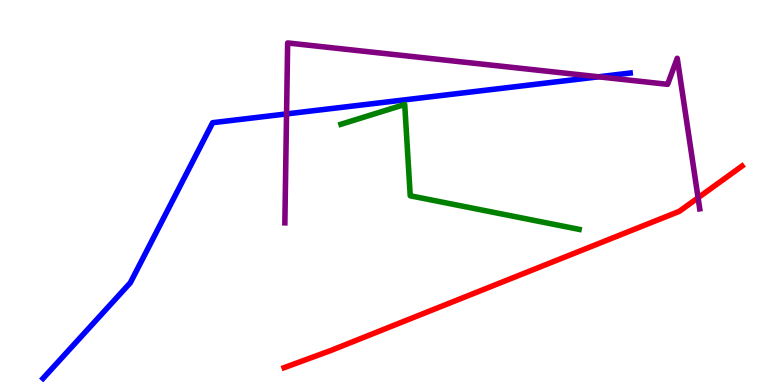[{'lines': ['blue', 'red'], 'intersections': []}, {'lines': ['green', 'red'], 'intersections': []}, {'lines': ['purple', 'red'], 'intersections': [{'x': 9.01, 'y': 4.86}]}, {'lines': ['blue', 'green'], 'intersections': []}, {'lines': ['blue', 'purple'], 'intersections': [{'x': 3.7, 'y': 7.04}, {'x': 7.72, 'y': 8.01}]}, {'lines': ['green', 'purple'], 'intersections': []}]